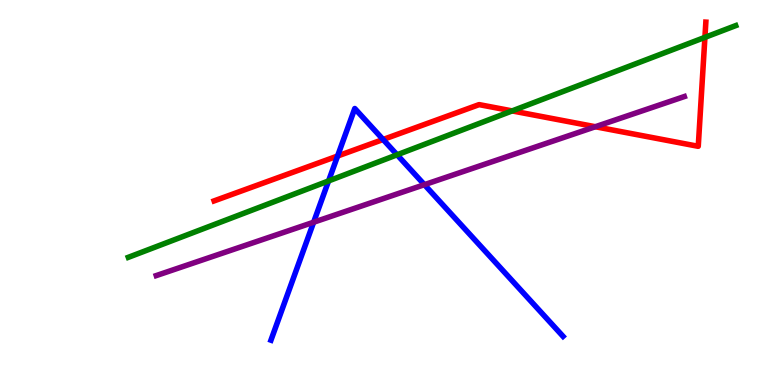[{'lines': ['blue', 'red'], 'intersections': [{'x': 4.36, 'y': 5.95}, {'x': 4.94, 'y': 6.38}]}, {'lines': ['green', 'red'], 'intersections': [{'x': 6.61, 'y': 7.12}, {'x': 9.1, 'y': 9.03}]}, {'lines': ['purple', 'red'], 'intersections': [{'x': 7.68, 'y': 6.71}]}, {'lines': ['blue', 'green'], 'intersections': [{'x': 4.24, 'y': 5.3}, {'x': 5.12, 'y': 5.98}]}, {'lines': ['blue', 'purple'], 'intersections': [{'x': 4.05, 'y': 4.23}, {'x': 5.48, 'y': 5.2}]}, {'lines': ['green', 'purple'], 'intersections': []}]